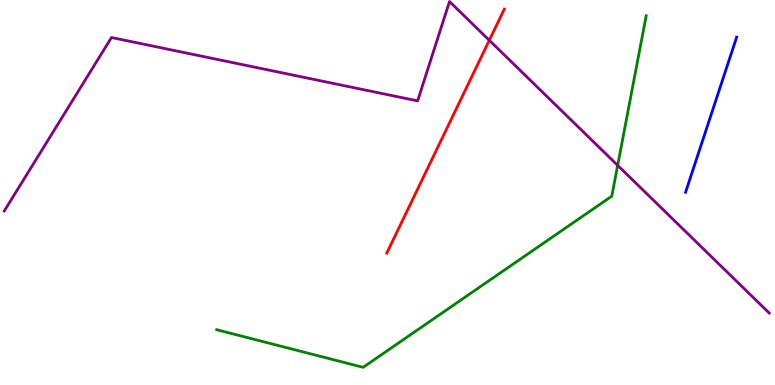[{'lines': ['blue', 'red'], 'intersections': []}, {'lines': ['green', 'red'], 'intersections': []}, {'lines': ['purple', 'red'], 'intersections': [{'x': 6.31, 'y': 8.95}]}, {'lines': ['blue', 'green'], 'intersections': []}, {'lines': ['blue', 'purple'], 'intersections': []}, {'lines': ['green', 'purple'], 'intersections': [{'x': 7.97, 'y': 5.7}]}]